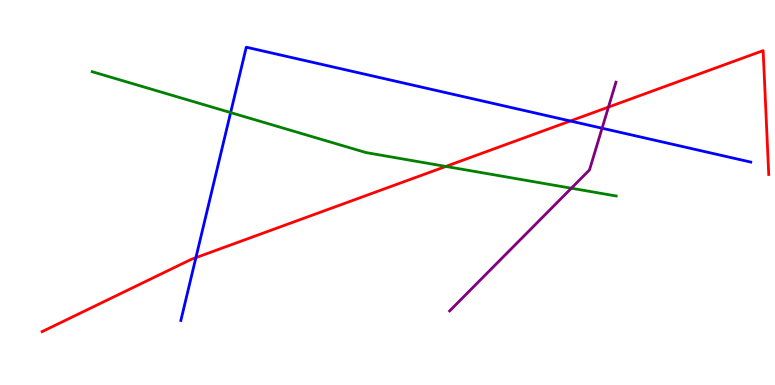[{'lines': ['blue', 'red'], 'intersections': [{'x': 2.53, 'y': 3.31}, {'x': 7.36, 'y': 6.86}]}, {'lines': ['green', 'red'], 'intersections': [{'x': 5.75, 'y': 5.68}]}, {'lines': ['purple', 'red'], 'intersections': [{'x': 7.85, 'y': 7.22}]}, {'lines': ['blue', 'green'], 'intersections': [{'x': 2.98, 'y': 7.08}]}, {'lines': ['blue', 'purple'], 'intersections': [{'x': 7.77, 'y': 6.67}]}, {'lines': ['green', 'purple'], 'intersections': [{'x': 7.37, 'y': 5.11}]}]